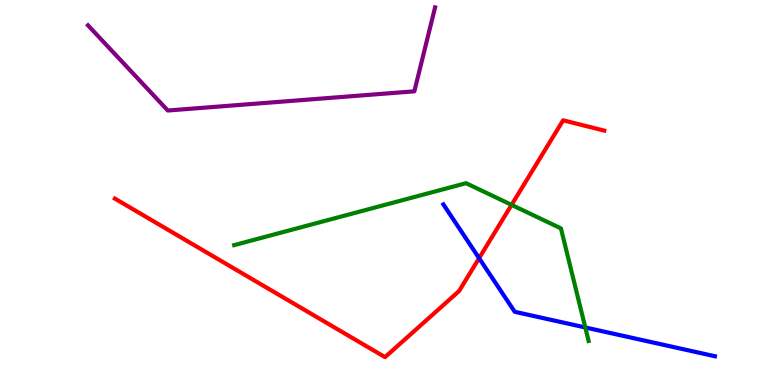[{'lines': ['blue', 'red'], 'intersections': [{'x': 6.18, 'y': 3.29}]}, {'lines': ['green', 'red'], 'intersections': [{'x': 6.6, 'y': 4.68}]}, {'lines': ['purple', 'red'], 'intersections': []}, {'lines': ['blue', 'green'], 'intersections': [{'x': 7.55, 'y': 1.49}]}, {'lines': ['blue', 'purple'], 'intersections': []}, {'lines': ['green', 'purple'], 'intersections': []}]